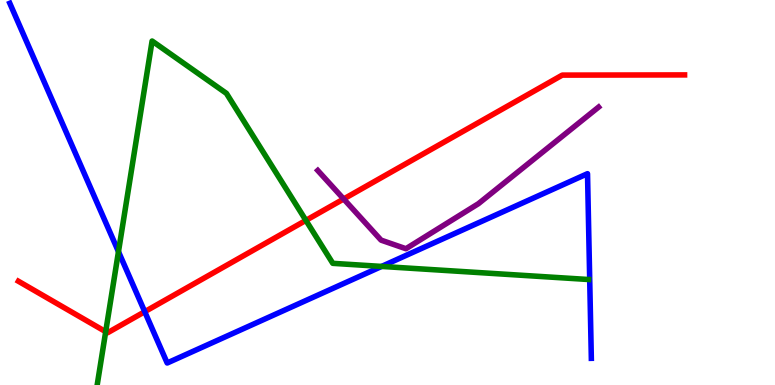[{'lines': ['blue', 'red'], 'intersections': [{'x': 1.87, 'y': 1.9}]}, {'lines': ['green', 'red'], 'intersections': [{'x': 1.36, 'y': 1.38}, {'x': 3.95, 'y': 4.28}]}, {'lines': ['purple', 'red'], 'intersections': [{'x': 4.43, 'y': 4.83}]}, {'lines': ['blue', 'green'], 'intersections': [{'x': 1.53, 'y': 3.46}, {'x': 4.92, 'y': 3.08}]}, {'lines': ['blue', 'purple'], 'intersections': []}, {'lines': ['green', 'purple'], 'intersections': []}]